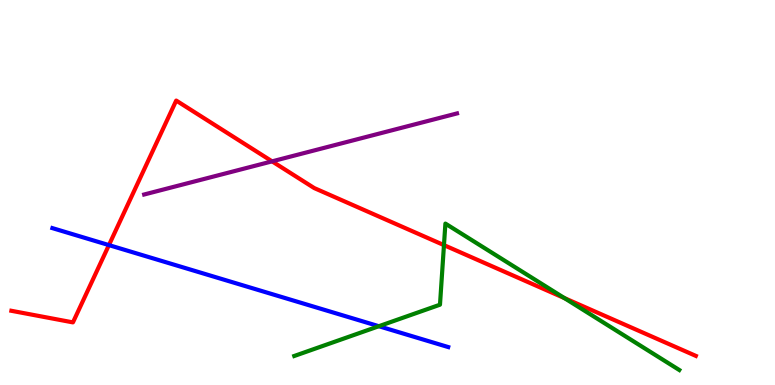[{'lines': ['blue', 'red'], 'intersections': [{'x': 1.41, 'y': 3.63}]}, {'lines': ['green', 'red'], 'intersections': [{'x': 5.73, 'y': 3.63}, {'x': 7.28, 'y': 2.26}]}, {'lines': ['purple', 'red'], 'intersections': [{'x': 3.51, 'y': 5.81}]}, {'lines': ['blue', 'green'], 'intersections': [{'x': 4.89, 'y': 1.53}]}, {'lines': ['blue', 'purple'], 'intersections': []}, {'lines': ['green', 'purple'], 'intersections': []}]